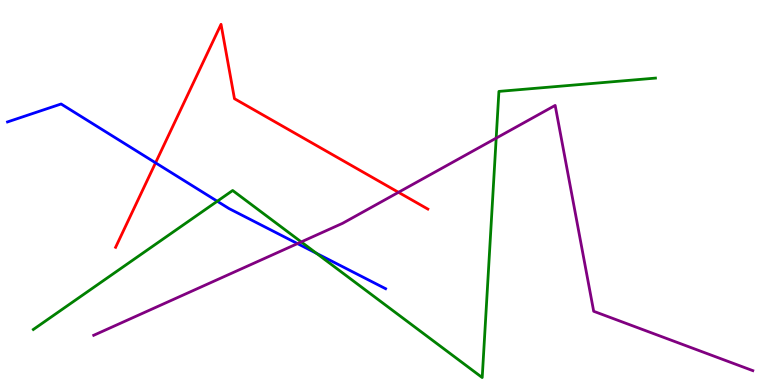[{'lines': ['blue', 'red'], 'intersections': [{'x': 2.01, 'y': 5.77}]}, {'lines': ['green', 'red'], 'intersections': []}, {'lines': ['purple', 'red'], 'intersections': [{'x': 5.14, 'y': 5.0}]}, {'lines': ['blue', 'green'], 'intersections': [{'x': 2.8, 'y': 4.77}, {'x': 4.08, 'y': 3.42}]}, {'lines': ['blue', 'purple'], 'intersections': [{'x': 3.84, 'y': 3.67}]}, {'lines': ['green', 'purple'], 'intersections': [{'x': 3.89, 'y': 3.72}, {'x': 6.4, 'y': 6.41}]}]